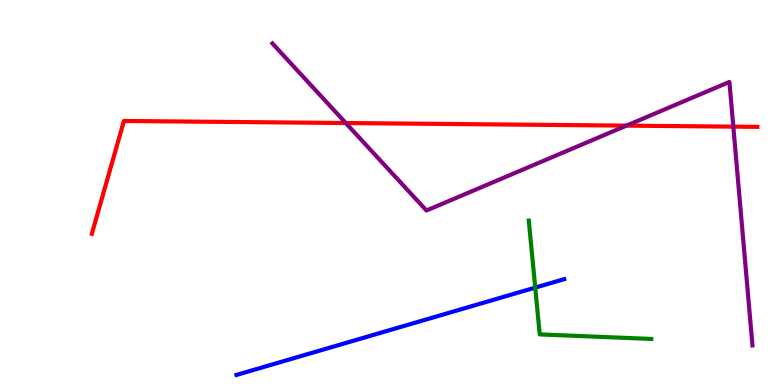[{'lines': ['blue', 'red'], 'intersections': []}, {'lines': ['green', 'red'], 'intersections': []}, {'lines': ['purple', 'red'], 'intersections': [{'x': 4.46, 'y': 6.8}, {'x': 8.08, 'y': 6.74}, {'x': 9.46, 'y': 6.71}]}, {'lines': ['blue', 'green'], 'intersections': [{'x': 6.91, 'y': 2.53}]}, {'lines': ['blue', 'purple'], 'intersections': []}, {'lines': ['green', 'purple'], 'intersections': []}]